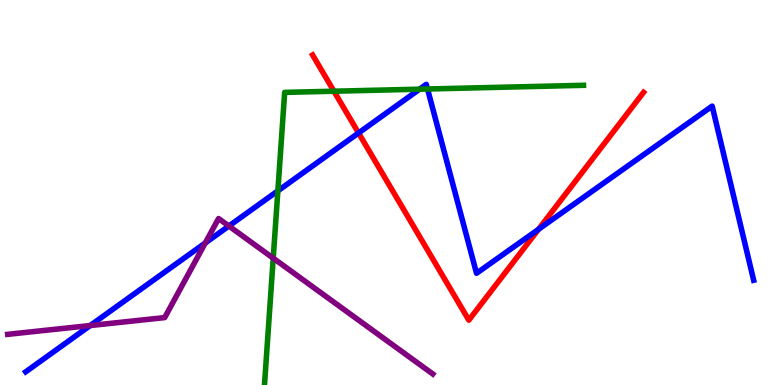[{'lines': ['blue', 'red'], 'intersections': [{'x': 4.63, 'y': 6.55}, {'x': 6.95, 'y': 4.04}]}, {'lines': ['green', 'red'], 'intersections': [{'x': 4.31, 'y': 7.63}]}, {'lines': ['purple', 'red'], 'intersections': []}, {'lines': ['blue', 'green'], 'intersections': [{'x': 3.59, 'y': 5.04}, {'x': 5.41, 'y': 7.68}, {'x': 5.52, 'y': 7.69}]}, {'lines': ['blue', 'purple'], 'intersections': [{'x': 1.16, 'y': 1.54}, {'x': 2.65, 'y': 3.69}, {'x': 2.95, 'y': 4.13}]}, {'lines': ['green', 'purple'], 'intersections': [{'x': 3.53, 'y': 3.29}]}]